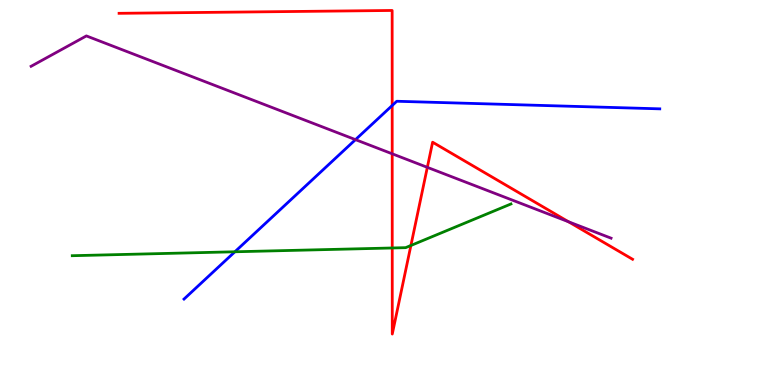[{'lines': ['blue', 'red'], 'intersections': [{'x': 5.06, 'y': 7.26}]}, {'lines': ['green', 'red'], 'intersections': [{'x': 5.06, 'y': 3.56}, {'x': 5.3, 'y': 3.62}]}, {'lines': ['purple', 'red'], 'intersections': [{'x': 5.06, 'y': 6.01}, {'x': 5.51, 'y': 5.65}, {'x': 7.34, 'y': 4.24}]}, {'lines': ['blue', 'green'], 'intersections': [{'x': 3.03, 'y': 3.46}]}, {'lines': ['blue', 'purple'], 'intersections': [{'x': 4.59, 'y': 6.37}]}, {'lines': ['green', 'purple'], 'intersections': []}]